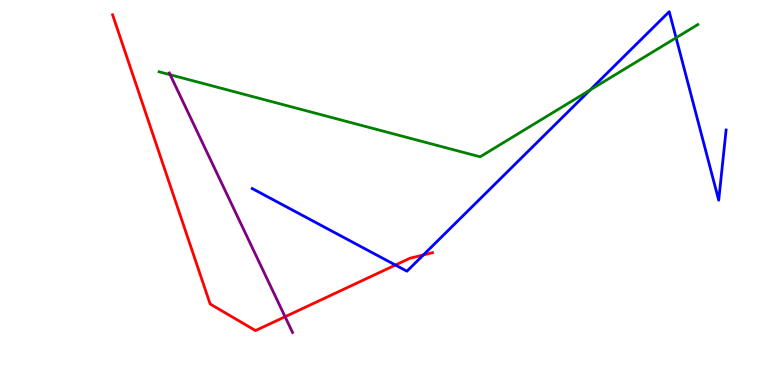[{'lines': ['blue', 'red'], 'intersections': [{'x': 5.1, 'y': 3.12}, {'x': 5.46, 'y': 3.38}]}, {'lines': ['green', 'red'], 'intersections': []}, {'lines': ['purple', 'red'], 'intersections': [{'x': 3.68, 'y': 1.77}]}, {'lines': ['blue', 'green'], 'intersections': [{'x': 7.61, 'y': 7.66}, {'x': 8.72, 'y': 9.02}]}, {'lines': ['blue', 'purple'], 'intersections': []}, {'lines': ['green', 'purple'], 'intersections': [{'x': 2.2, 'y': 8.06}]}]